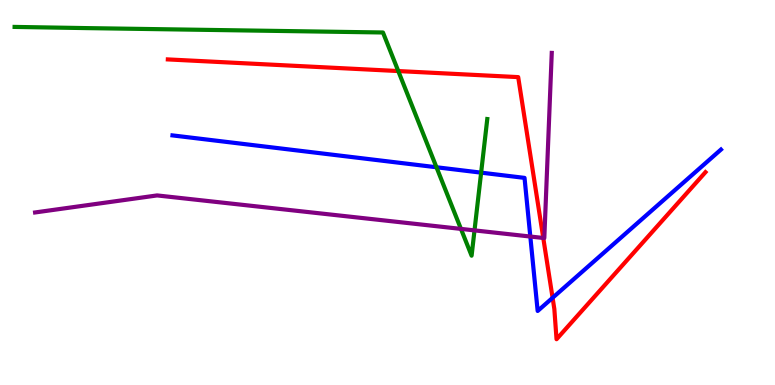[{'lines': ['blue', 'red'], 'intersections': [{'x': 7.13, 'y': 2.26}]}, {'lines': ['green', 'red'], 'intersections': [{'x': 5.14, 'y': 8.15}]}, {'lines': ['purple', 'red'], 'intersections': [{'x': 7.01, 'y': 3.82}]}, {'lines': ['blue', 'green'], 'intersections': [{'x': 5.63, 'y': 5.66}, {'x': 6.21, 'y': 5.52}]}, {'lines': ['blue', 'purple'], 'intersections': [{'x': 6.84, 'y': 3.86}]}, {'lines': ['green', 'purple'], 'intersections': [{'x': 5.95, 'y': 4.05}, {'x': 6.12, 'y': 4.02}]}]